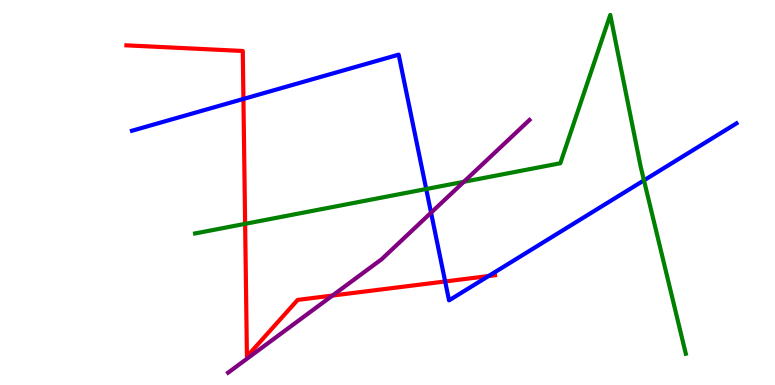[{'lines': ['blue', 'red'], 'intersections': [{'x': 3.14, 'y': 7.43}, {'x': 5.74, 'y': 2.69}, {'x': 6.3, 'y': 2.83}]}, {'lines': ['green', 'red'], 'intersections': [{'x': 3.16, 'y': 4.19}]}, {'lines': ['purple', 'red'], 'intersections': [{'x': 4.29, 'y': 2.32}]}, {'lines': ['blue', 'green'], 'intersections': [{'x': 5.5, 'y': 5.09}, {'x': 8.31, 'y': 5.32}]}, {'lines': ['blue', 'purple'], 'intersections': [{'x': 5.56, 'y': 4.48}]}, {'lines': ['green', 'purple'], 'intersections': [{'x': 5.99, 'y': 5.28}]}]